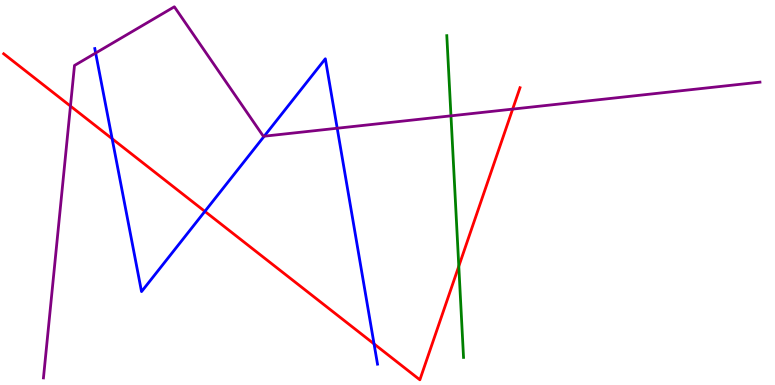[{'lines': ['blue', 'red'], 'intersections': [{'x': 1.45, 'y': 6.4}, {'x': 2.64, 'y': 4.51}, {'x': 4.83, 'y': 1.07}]}, {'lines': ['green', 'red'], 'intersections': [{'x': 5.92, 'y': 3.08}]}, {'lines': ['purple', 'red'], 'intersections': [{'x': 0.909, 'y': 7.24}, {'x': 6.61, 'y': 7.17}]}, {'lines': ['blue', 'green'], 'intersections': []}, {'lines': ['blue', 'purple'], 'intersections': [{'x': 1.23, 'y': 8.62}, {'x': 3.41, 'y': 6.46}, {'x': 4.35, 'y': 6.67}]}, {'lines': ['green', 'purple'], 'intersections': [{'x': 5.82, 'y': 6.99}]}]